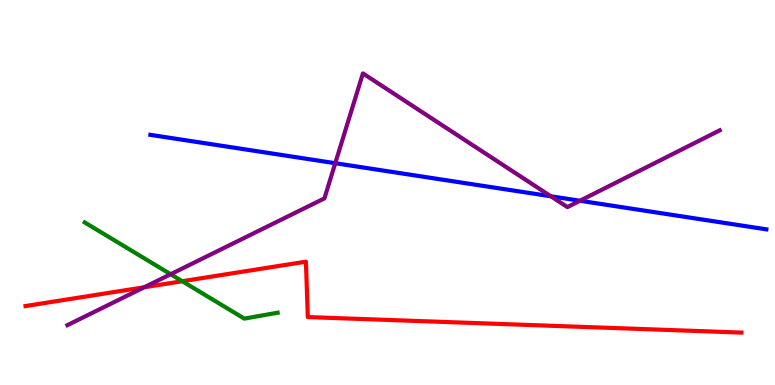[{'lines': ['blue', 'red'], 'intersections': []}, {'lines': ['green', 'red'], 'intersections': [{'x': 2.35, 'y': 2.7}]}, {'lines': ['purple', 'red'], 'intersections': [{'x': 1.86, 'y': 2.54}]}, {'lines': ['blue', 'green'], 'intersections': []}, {'lines': ['blue', 'purple'], 'intersections': [{'x': 4.33, 'y': 5.76}, {'x': 7.11, 'y': 4.9}, {'x': 7.48, 'y': 4.79}]}, {'lines': ['green', 'purple'], 'intersections': [{'x': 2.2, 'y': 2.88}]}]